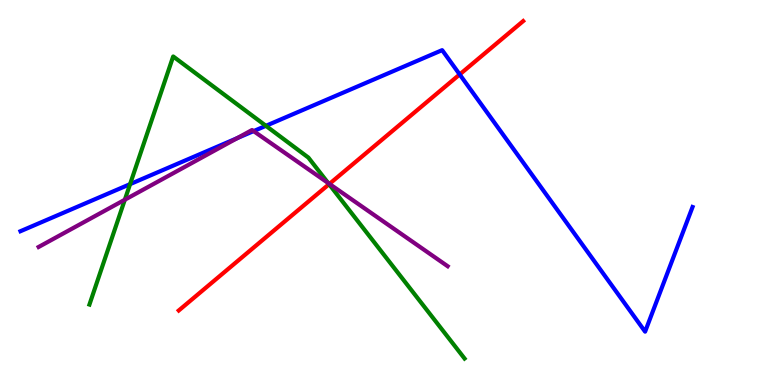[{'lines': ['blue', 'red'], 'intersections': [{'x': 5.93, 'y': 8.07}]}, {'lines': ['green', 'red'], 'intersections': [{'x': 4.25, 'y': 5.22}]}, {'lines': ['purple', 'red'], 'intersections': [{'x': 4.25, 'y': 5.22}]}, {'lines': ['blue', 'green'], 'intersections': [{'x': 1.68, 'y': 5.22}, {'x': 3.43, 'y': 6.73}]}, {'lines': ['blue', 'purple'], 'intersections': [{'x': 3.06, 'y': 6.41}, {'x': 3.27, 'y': 6.59}]}, {'lines': ['green', 'purple'], 'intersections': [{'x': 1.61, 'y': 4.81}, {'x': 4.23, 'y': 5.25}]}]